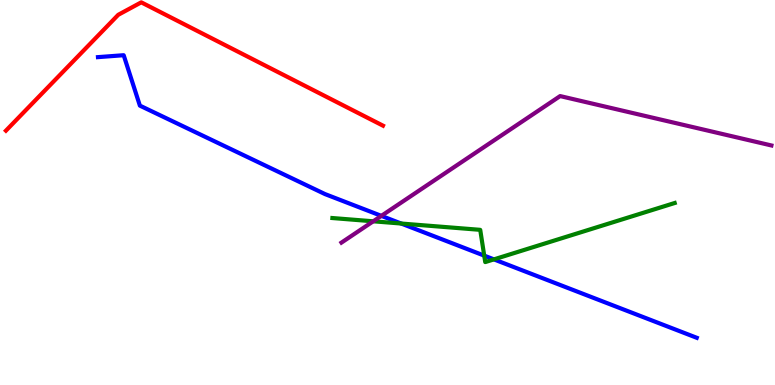[{'lines': ['blue', 'red'], 'intersections': []}, {'lines': ['green', 'red'], 'intersections': []}, {'lines': ['purple', 'red'], 'intersections': []}, {'lines': ['blue', 'green'], 'intersections': [{'x': 5.18, 'y': 4.19}, {'x': 6.25, 'y': 3.36}, {'x': 6.37, 'y': 3.26}]}, {'lines': ['blue', 'purple'], 'intersections': [{'x': 4.92, 'y': 4.39}]}, {'lines': ['green', 'purple'], 'intersections': [{'x': 4.82, 'y': 4.25}]}]